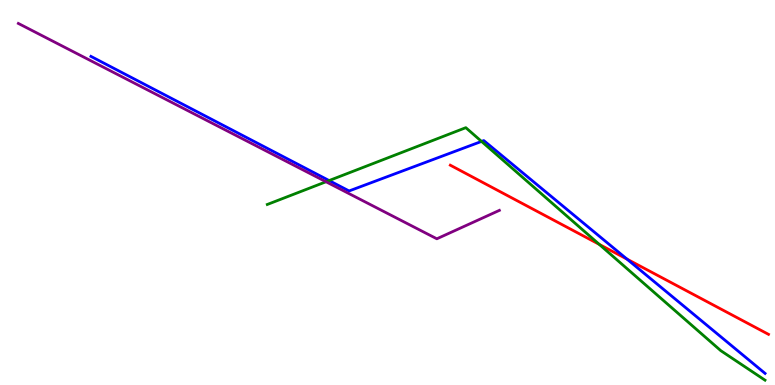[{'lines': ['blue', 'red'], 'intersections': [{'x': 8.09, 'y': 3.27}]}, {'lines': ['green', 'red'], 'intersections': [{'x': 7.73, 'y': 3.65}]}, {'lines': ['purple', 'red'], 'intersections': []}, {'lines': ['blue', 'green'], 'intersections': [{'x': 4.25, 'y': 5.31}, {'x': 6.21, 'y': 6.33}]}, {'lines': ['blue', 'purple'], 'intersections': []}, {'lines': ['green', 'purple'], 'intersections': [{'x': 4.21, 'y': 5.28}]}]